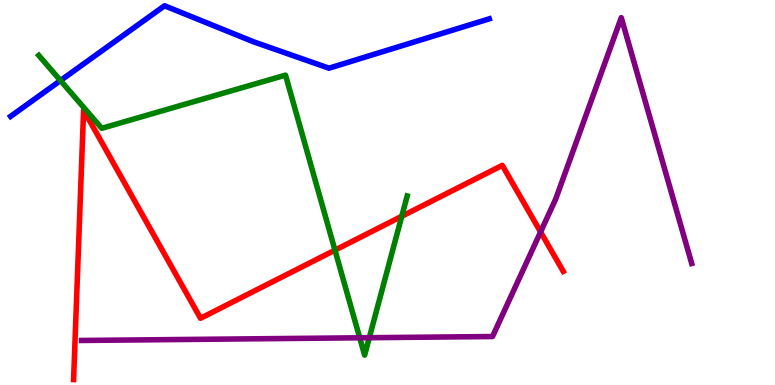[{'lines': ['blue', 'red'], 'intersections': []}, {'lines': ['green', 'red'], 'intersections': [{'x': 4.32, 'y': 3.5}, {'x': 5.18, 'y': 4.38}]}, {'lines': ['purple', 'red'], 'intersections': [{'x': 6.98, 'y': 3.98}]}, {'lines': ['blue', 'green'], 'intersections': [{'x': 0.78, 'y': 7.91}]}, {'lines': ['blue', 'purple'], 'intersections': []}, {'lines': ['green', 'purple'], 'intersections': [{'x': 4.64, 'y': 1.23}, {'x': 4.77, 'y': 1.23}]}]